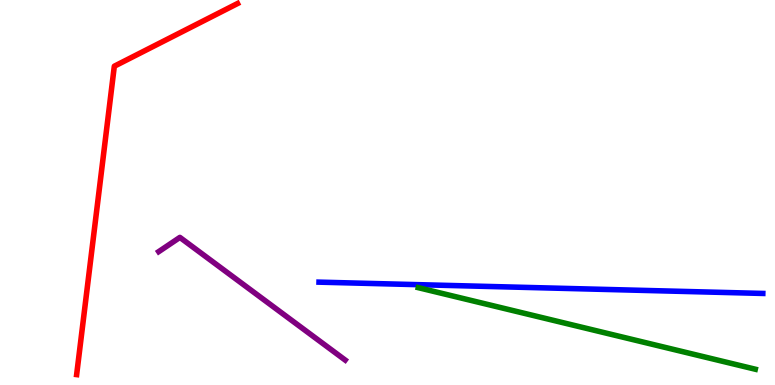[{'lines': ['blue', 'red'], 'intersections': []}, {'lines': ['green', 'red'], 'intersections': []}, {'lines': ['purple', 'red'], 'intersections': []}, {'lines': ['blue', 'green'], 'intersections': []}, {'lines': ['blue', 'purple'], 'intersections': []}, {'lines': ['green', 'purple'], 'intersections': []}]